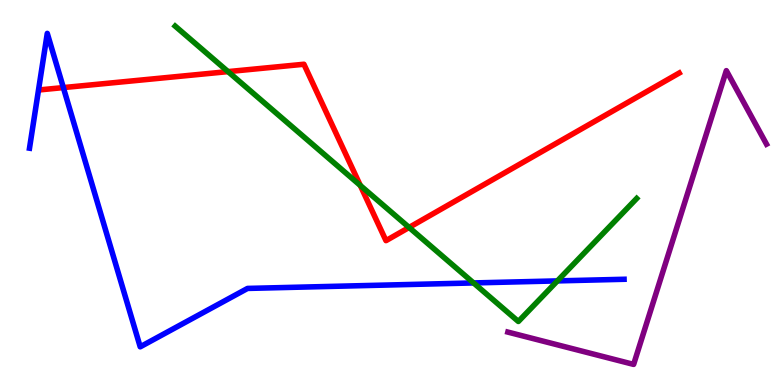[{'lines': ['blue', 'red'], 'intersections': [{'x': 0.817, 'y': 7.72}]}, {'lines': ['green', 'red'], 'intersections': [{'x': 2.94, 'y': 8.14}, {'x': 4.65, 'y': 5.18}, {'x': 5.28, 'y': 4.09}]}, {'lines': ['purple', 'red'], 'intersections': []}, {'lines': ['blue', 'green'], 'intersections': [{'x': 6.11, 'y': 2.65}, {'x': 7.19, 'y': 2.7}]}, {'lines': ['blue', 'purple'], 'intersections': []}, {'lines': ['green', 'purple'], 'intersections': []}]